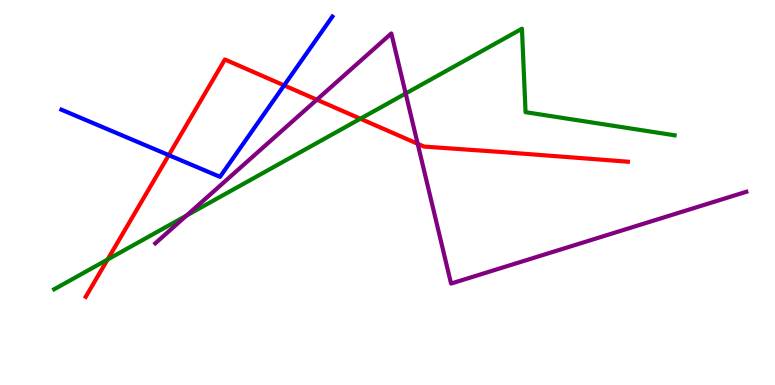[{'lines': ['blue', 'red'], 'intersections': [{'x': 2.18, 'y': 5.97}, {'x': 3.67, 'y': 7.78}]}, {'lines': ['green', 'red'], 'intersections': [{'x': 1.39, 'y': 3.26}, {'x': 4.65, 'y': 6.92}]}, {'lines': ['purple', 'red'], 'intersections': [{'x': 4.09, 'y': 7.41}, {'x': 5.39, 'y': 6.27}]}, {'lines': ['blue', 'green'], 'intersections': []}, {'lines': ['blue', 'purple'], 'intersections': []}, {'lines': ['green', 'purple'], 'intersections': [{'x': 2.41, 'y': 4.4}, {'x': 5.23, 'y': 7.57}]}]